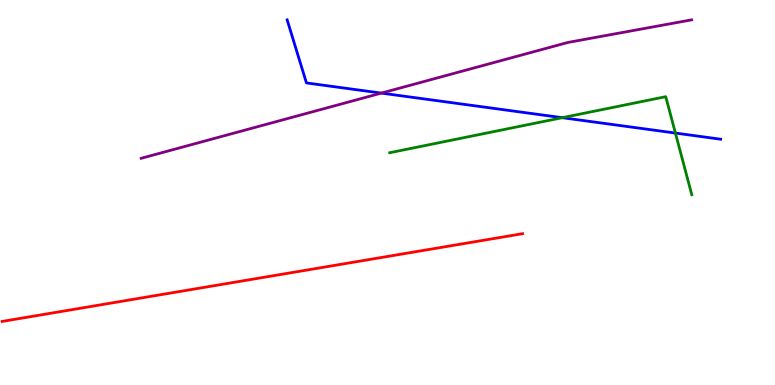[{'lines': ['blue', 'red'], 'intersections': []}, {'lines': ['green', 'red'], 'intersections': []}, {'lines': ['purple', 'red'], 'intersections': []}, {'lines': ['blue', 'green'], 'intersections': [{'x': 7.26, 'y': 6.94}, {'x': 8.71, 'y': 6.54}]}, {'lines': ['blue', 'purple'], 'intersections': [{'x': 4.92, 'y': 7.58}]}, {'lines': ['green', 'purple'], 'intersections': []}]